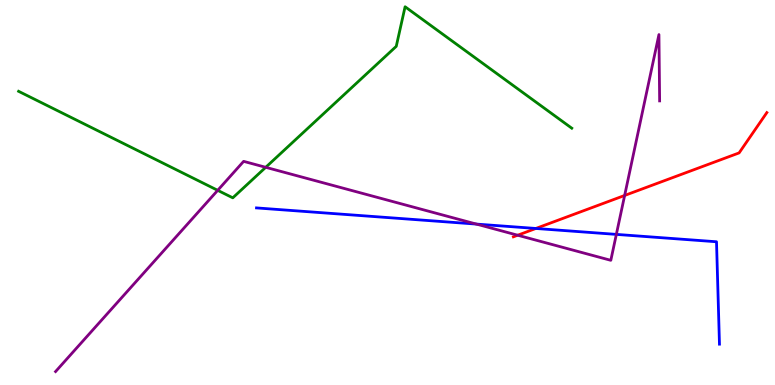[{'lines': ['blue', 'red'], 'intersections': [{'x': 6.91, 'y': 4.07}]}, {'lines': ['green', 'red'], 'intersections': []}, {'lines': ['purple', 'red'], 'intersections': [{'x': 6.68, 'y': 3.89}, {'x': 8.06, 'y': 4.92}]}, {'lines': ['blue', 'green'], 'intersections': []}, {'lines': ['blue', 'purple'], 'intersections': [{'x': 6.15, 'y': 4.18}, {'x': 7.95, 'y': 3.91}]}, {'lines': ['green', 'purple'], 'intersections': [{'x': 2.81, 'y': 5.06}, {'x': 3.43, 'y': 5.65}]}]